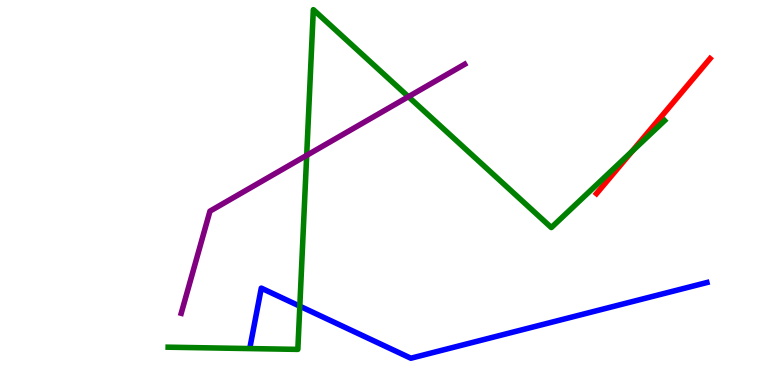[{'lines': ['blue', 'red'], 'intersections': []}, {'lines': ['green', 'red'], 'intersections': [{'x': 8.16, 'y': 6.07}]}, {'lines': ['purple', 'red'], 'intersections': []}, {'lines': ['blue', 'green'], 'intersections': [{'x': 3.87, 'y': 2.05}]}, {'lines': ['blue', 'purple'], 'intersections': []}, {'lines': ['green', 'purple'], 'intersections': [{'x': 3.96, 'y': 5.96}, {'x': 5.27, 'y': 7.49}]}]